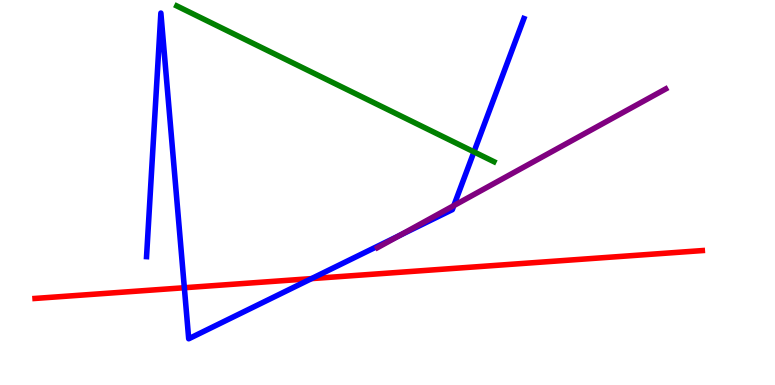[{'lines': ['blue', 'red'], 'intersections': [{'x': 2.38, 'y': 2.53}, {'x': 4.02, 'y': 2.76}]}, {'lines': ['green', 'red'], 'intersections': []}, {'lines': ['purple', 'red'], 'intersections': []}, {'lines': ['blue', 'green'], 'intersections': [{'x': 6.12, 'y': 6.06}]}, {'lines': ['blue', 'purple'], 'intersections': [{'x': 5.16, 'y': 3.89}, {'x': 5.86, 'y': 4.66}]}, {'lines': ['green', 'purple'], 'intersections': []}]